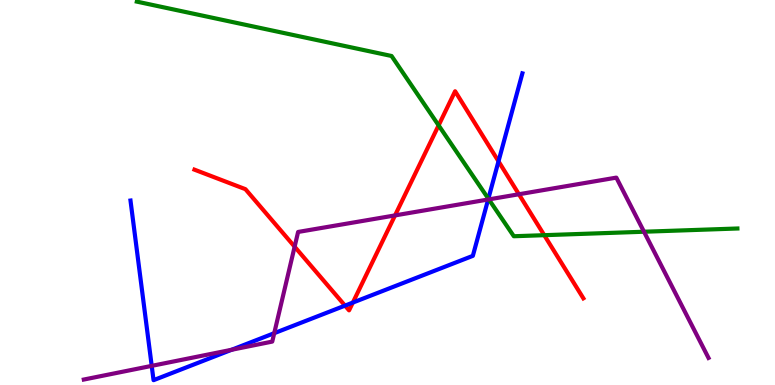[{'lines': ['blue', 'red'], 'intersections': [{'x': 4.45, 'y': 2.06}, {'x': 4.55, 'y': 2.14}, {'x': 6.43, 'y': 5.81}]}, {'lines': ['green', 'red'], 'intersections': [{'x': 5.66, 'y': 6.74}, {'x': 7.02, 'y': 3.89}]}, {'lines': ['purple', 'red'], 'intersections': [{'x': 3.8, 'y': 3.59}, {'x': 5.1, 'y': 4.41}, {'x': 6.7, 'y': 4.95}]}, {'lines': ['blue', 'green'], 'intersections': [{'x': 6.3, 'y': 4.84}]}, {'lines': ['blue', 'purple'], 'intersections': [{'x': 1.96, 'y': 0.497}, {'x': 2.99, 'y': 0.915}, {'x': 3.54, 'y': 1.35}, {'x': 6.3, 'y': 4.82}]}, {'lines': ['green', 'purple'], 'intersections': [{'x': 6.31, 'y': 4.82}, {'x': 8.31, 'y': 3.98}]}]